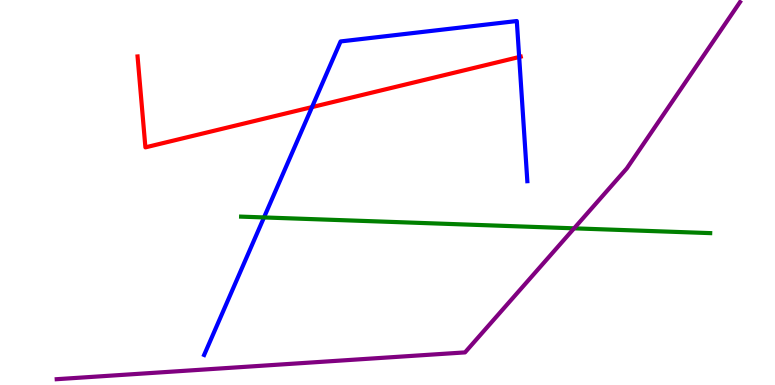[{'lines': ['blue', 'red'], 'intersections': [{'x': 4.03, 'y': 7.22}, {'x': 6.7, 'y': 8.52}]}, {'lines': ['green', 'red'], 'intersections': []}, {'lines': ['purple', 'red'], 'intersections': []}, {'lines': ['blue', 'green'], 'intersections': [{'x': 3.41, 'y': 4.35}]}, {'lines': ['blue', 'purple'], 'intersections': []}, {'lines': ['green', 'purple'], 'intersections': [{'x': 7.41, 'y': 4.07}]}]